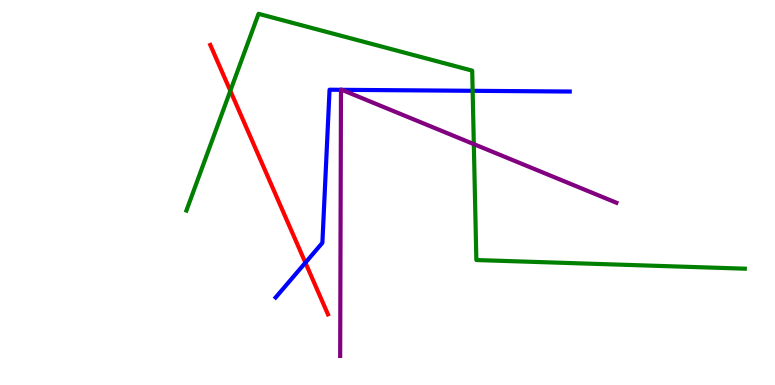[{'lines': ['blue', 'red'], 'intersections': [{'x': 3.94, 'y': 3.18}]}, {'lines': ['green', 'red'], 'intersections': [{'x': 2.97, 'y': 7.64}]}, {'lines': ['purple', 'red'], 'intersections': []}, {'lines': ['blue', 'green'], 'intersections': [{'x': 6.1, 'y': 7.64}]}, {'lines': ['blue', 'purple'], 'intersections': [{'x': 4.4, 'y': 7.67}, {'x': 4.41, 'y': 7.67}]}, {'lines': ['green', 'purple'], 'intersections': [{'x': 6.11, 'y': 6.26}]}]